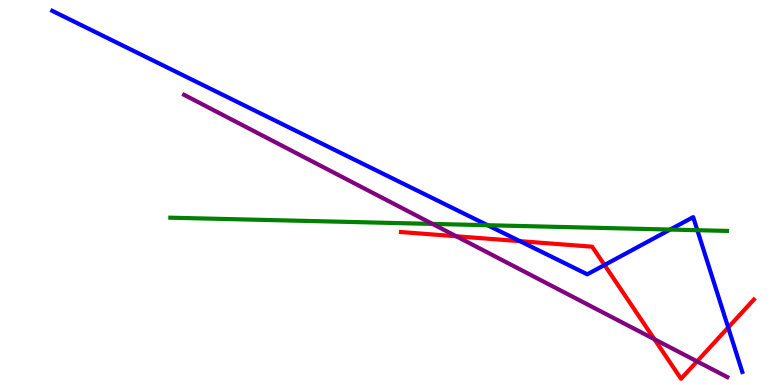[{'lines': ['blue', 'red'], 'intersections': [{'x': 6.71, 'y': 3.74}, {'x': 7.8, 'y': 3.12}, {'x': 9.4, 'y': 1.49}]}, {'lines': ['green', 'red'], 'intersections': []}, {'lines': ['purple', 'red'], 'intersections': [{'x': 5.89, 'y': 3.86}, {'x': 8.44, 'y': 1.19}, {'x': 8.99, 'y': 0.614}]}, {'lines': ['blue', 'green'], 'intersections': [{'x': 6.29, 'y': 4.15}, {'x': 8.65, 'y': 4.04}, {'x': 9.0, 'y': 4.02}]}, {'lines': ['blue', 'purple'], 'intersections': []}, {'lines': ['green', 'purple'], 'intersections': [{'x': 5.58, 'y': 4.18}]}]